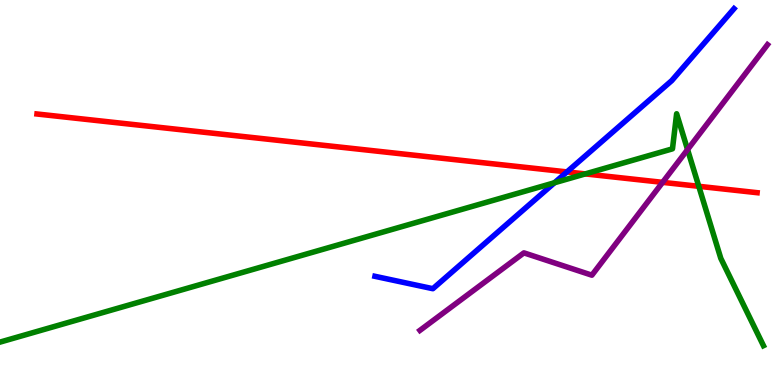[{'lines': ['blue', 'red'], 'intersections': [{'x': 7.32, 'y': 5.53}]}, {'lines': ['green', 'red'], 'intersections': [{'x': 7.55, 'y': 5.48}, {'x': 9.02, 'y': 5.16}]}, {'lines': ['purple', 'red'], 'intersections': [{'x': 8.55, 'y': 5.26}]}, {'lines': ['blue', 'green'], 'intersections': [{'x': 7.15, 'y': 5.25}]}, {'lines': ['blue', 'purple'], 'intersections': []}, {'lines': ['green', 'purple'], 'intersections': [{'x': 8.87, 'y': 6.11}]}]